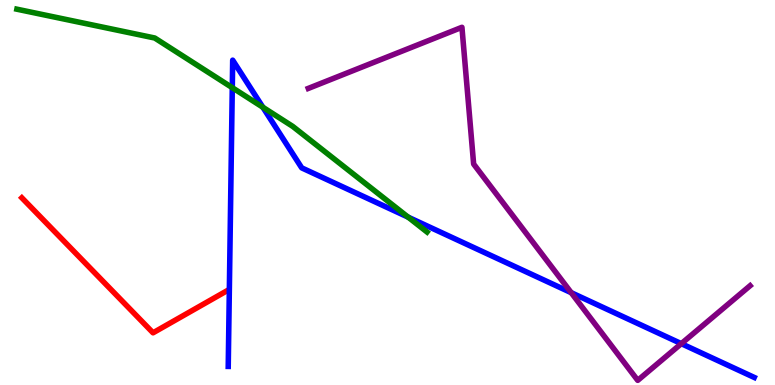[{'lines': ['blue', 'red'], 'intersections': []}, {'lines': ['green', 'red'], 'intersections': []}, {'lines': ['purple', 'red'], 'intersections': []}, {'lines': ['blue', 'green'], 'intersections': [{'x': 3.0, 'y': 7.72}, {'x': 3.39, 'y': 7.21}, {'x': 5.27, 'y': 4.36}]}, {'lines': ['blue', 'purple'], 'intersections': [{'x': 7.37, 'y': 2.4}, {'x': 8.79, 'y': 1.07}]}, {'lines': ['green', 'purple'], 'intersections': []}]